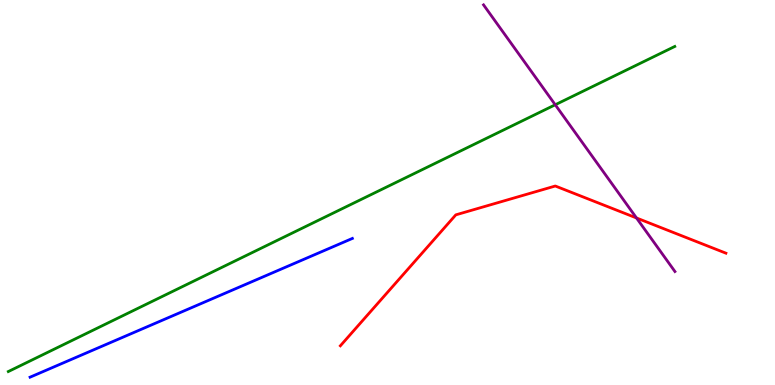[{'lines': ['blue', 'red'], 'intersections': []}, {'lines': ['green', 'red'], 'intersections': []}, {'lines': ['purple', 'red'], 'intersections': [{'x': 8.21, 'y': 4.34}]}, {'lines': ['blue', 'green'], 'intersections': []}, {'lines': ['blue', 'purple'], 'intersections': []}, {'lines': ['green', 'purple'], 'intersections': [{'x': 7.16, 'y': 7.28}]}]